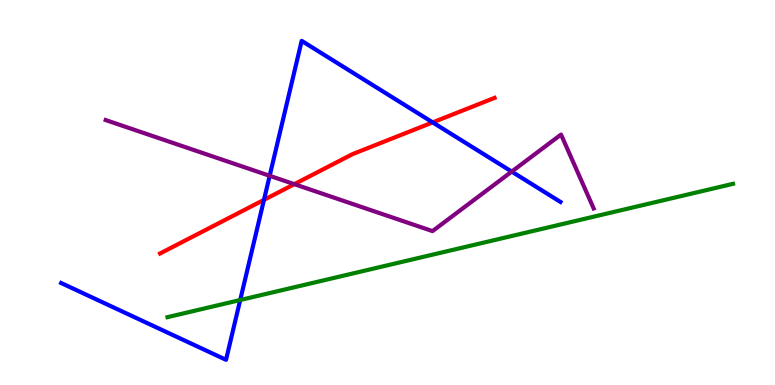[{'lines': ['blue', 'red'], 'intersections': [{'x': 3.41, 'y': 4.81}, {'x': 5.58, 'y': 6.82}]}, {'lines': ['green', 'red'], 'intersections': []}, {'lines': ['purple', 'red'], 'intersections': [{'x': 3.8, 'y': 5.22}]}, {'lines': ['blue', 'green'], 'intersections': [{'x': 3.1, 'y': 2.21}]}, {'lines': ['blue', 'purple'], 'intersections': [{'x': 3.48, 'y': 5.43}, {'x': 6.6, 'y': 5.54}]}, {'lines': ['green', 'purple'], 'intersections': []}]